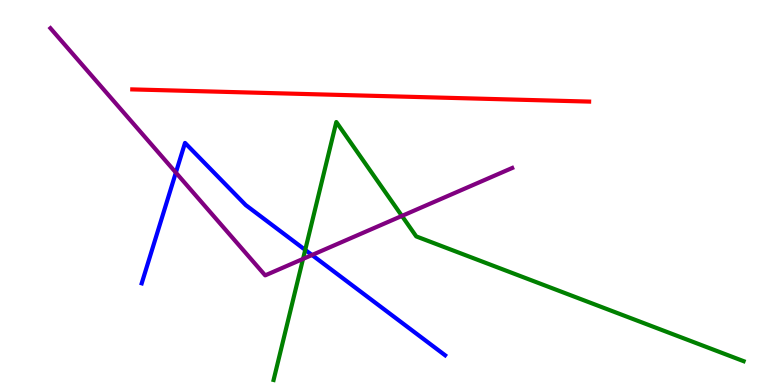[{'lines': ['blue', 'red'], 'intersections': []}, {'lines': ['green', 'red'], 'intersections': []}, {'lines': ['purple', 'red'], 'intersections': []}, {'lines': ['blue', 'green'], 'intersections': [{'x': 3.94, 'y': 3.51}]}, {'lines': ['blue', 'purple'], 'intersections': [{'x': 2.27, 'y': 5.52}, {'x': 4.03, 'y': 3.38}]}, {'lines': ['green', 'purple'], 'intersections': [{'x': 3.91, 'y': 3.27}, {'x': 5.19, 'y': 4.39}]}]